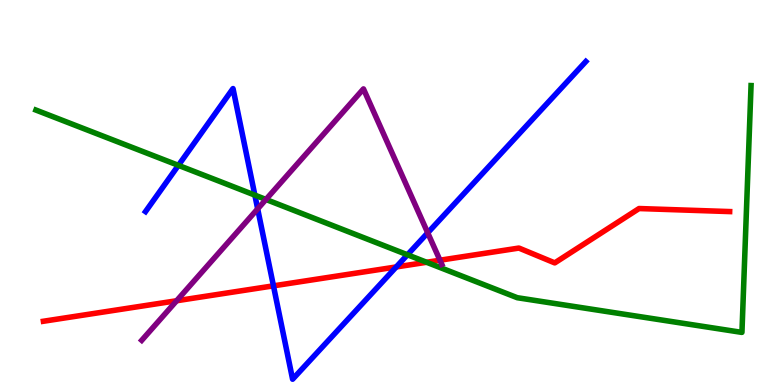[{'lines': ['blue', 'red'], 'intersections': [{'x': 3.53, 'y': 2.58}, {'x': 5.11, 'y': 3.07}]}, {'lines': ['green', 'red'], 'intersections': [{'x': 5.5, 'y': 3.19}]}, {'lines': ['purple', 'red'], 'intersections': [{'x': 2.28, 'y': 2.19}, {'x': 5.68, 'y': 3.24}]}, {'lines': ['blue', 'green'], 'intersections': [{'x': 2.3, 'y': 5.71}, {'x': 3.29, 'y': 4.93}, {'x': 5.26, 'y': 3.38}]}, {'lines': ['blue', 'purple'], 'intersections': [{'x': 3.32, 'y': 4.58}, {'x': 5.52, 'y': 3.95}]}, {'lines': ['green', 'purple'], 'intersections': [{'x': 3.43, 'y': 4.82}]}]